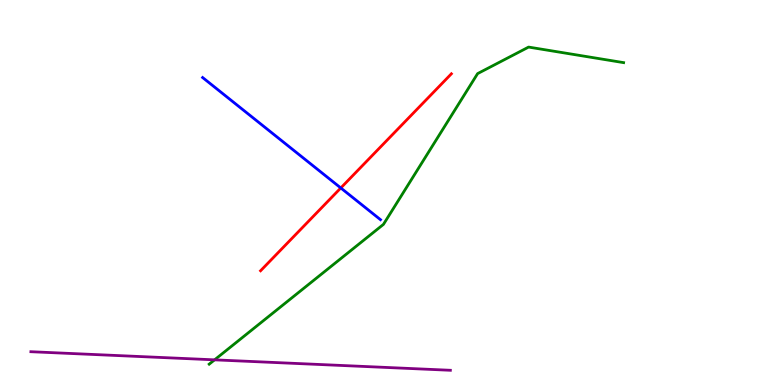[{'lines': ['blue', 'red'], 'intersections': [{'x': 4.4, 'y': 5.12}]}, {'lines': ['green', 'red'], 'intersections': []}, {'lines': ['purple', 'red'], 'intersections': []}, {'lines': ['blue', 'green'], 'intersections': []}, {'lines': ['blue', 'purple'], 'intersections': []}, {'lines': ['green', 'purple'], 'intersections': [{'x': 2.77, 'y': 0.653}]}]